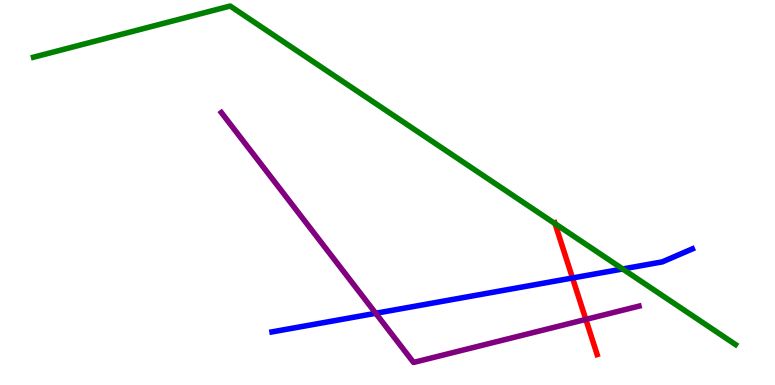[{'lines': ['blue', 'red'], 'intersections': [{'x': 7.39, 'y': 2.78}]}, {'lines': ['green', 'red'], 'intersections': [{'x': 7.16, 'y': 4.19}]}, {'lines': ['purple', 'red'], 'intersections': [{'x': 7.56, 'y': 1.7}]}, {'lines': ['blue', 'green'], 'intersections': [{'x': 8.03, 'y': 3.01}]}, {'lines': ['blue', 'purple'], 'intersections': [{'x': 4.85, 'y': 1.86}]}, {'lines': ['green', 'purple'], 'intersections': []}]